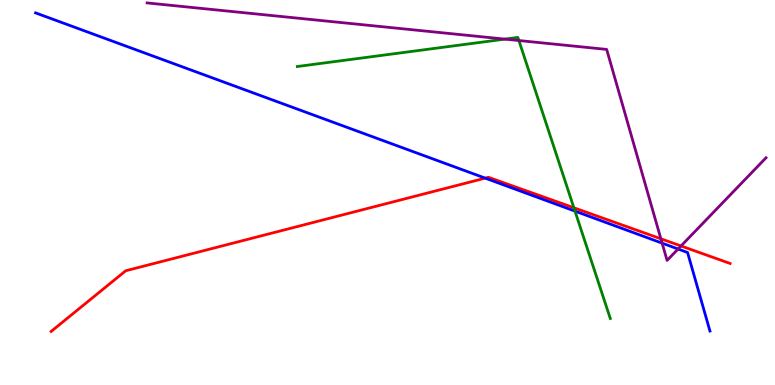[{'lines': ['blue', 'red'], 'intersections': [{'x': 6.26, 'y': 5.37}]}, {'lines': ['green', 'red'], 'intersections': [{'x': 7.41, 'y': 4.6}]}, {'lines': ['purple', 'red'], 'intersections': [{'x': 8.53, 'y': 3.8}, {'x': 8.79, 'y': 3.61}]}, {'lines': ['blue', 'green'], 'intersections': [{'x': 7.42, 'y': 4.52}]}, {'lines': ['blue', 'purple'], 'intersections': [{'x': 8.54, 'y': 3.68}, {'x': 8.75, 'y': 3.53}]}, {'lines': ['green', 'purple'], 'intersections': [{'x': 6.51, 'y': 8.98}, {'x': 6.7, 'y': 8.95}]}]